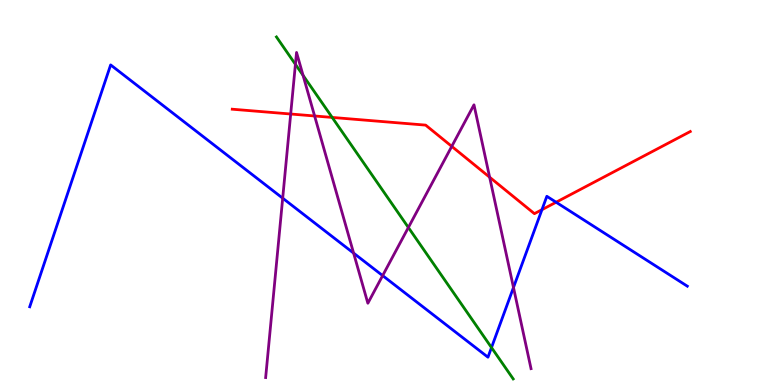[{'lines': ['blue', 'red'], 'intersections': [{'x': 6.99, 'y': 4.55}, {'x': 7.18, 'y': 4.75}]}, {'lines': ['green', 'red'], 'intersections': [{'x': 4.29, 'y': 6.95}]}, {'lines': ['purple', 'red'], 'intersections': [{'x': 3.75, 'y': 7.04}, {'x': 4.06, 'y': 6.99}, {'x': 5.83, 'y': 6.2}, {'x': 6.32, 'y': 5.4}]}, {'lines': ['blue', 'green'], 'intersections': [{'x': 6.34, 'y': 0.972}]}, {'lines': ['blue', 'purple'], 'intersections': [{'x': 3.65, 'y': 4.85}, {'x': 4.56, 'y': 3.43}, {'x': 4.94, 'y': 2.84}, {'x': 6.63, 'y': 2.53}]}, {'lines': ['green', 'purple'], 'intersections': [{'x': 3.81, 'y': 8.33}, {'x': 3.91, 'y': 8.04}, {'x': 5.27, 'y': 4.09}]}]